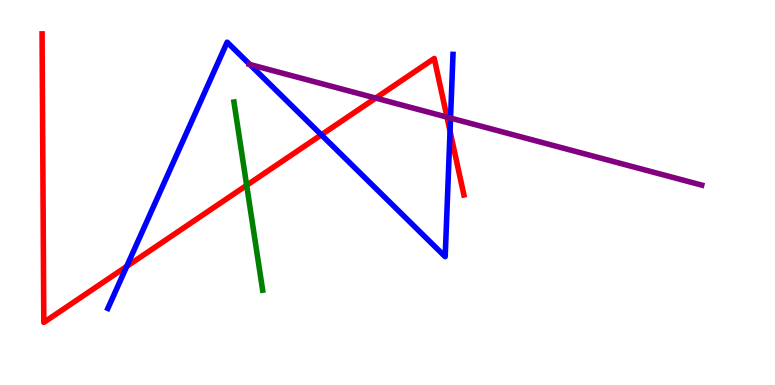[{'lines': ['blue', 'red'], 'intersections': [{'x': 1.63, 'y': 3.08}, {'x': 4.15, 'y': 6.5}, {'x': 5.81, 'y': 6.59}]}, {'lines': ['green', 'red'], 'intersections': [{'x': 3.18, 'y': 5.19}]}, {'lines': ['purple', 'red'], 'intersections': [{'x': 4.85, 'y': 7.45}, {'x': 5.77, 'y': 6.96}]}, {'lines': ['blue', 'green'], 'intersections': []}, {'lines': ['blue', 'purple'], 'intersections': [{'x': 3.22, 'y': 8.32}, {'x': 5.81, 'y': 6.93}]}, {'lines': ['green', 'purple'], 'intersections': []}]